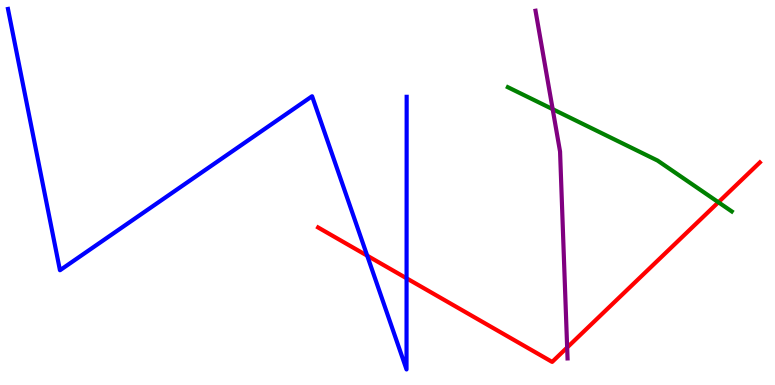[{'lines': ['blue', 'red'], 'intersections': [{'x': 4.74, 'y': 3.36}, {'x': 5.25, 'y': 2.77}]}, {'lines': ['green', 'red'], 'intersections': [{'x': 9.27, 'y': 4.75}]}, {'lines': ['purple', 'red'], 'intersections': [{'x': 7.32, 'y': 0.974}]}, {'lines': ['blue', 'green'], 'intersections': []}, {'lines': ['blue', 'purple'], 'intersections': []}, {'lines': ['green', 'purple'], 'intersections': [{'x': 7.13, 'y': 7.16}]}]